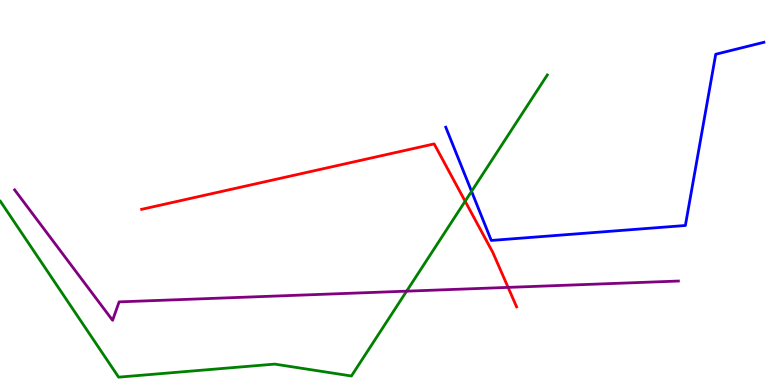[{'lines': ['blue', 'red'], 'intersections': []}, {'lines': ['green', 'red'], 'intersections': [{'x': 6.0, 'y': 4.77}]}, {'lines': ['purple', 'red'], 'intersections': [{'x': 6.56, 'y': 2.54}]}, {'lines': ['blue', 'green'], 'intersections': [{'x': 6.08, 'y': 5.03}]}, {'lines': ['blue', 'purple'], 'intersections': []}, {'lines': ['green', 'purple'], 'intersections': [{'x': 5.25, 'y': 2.44}]}]